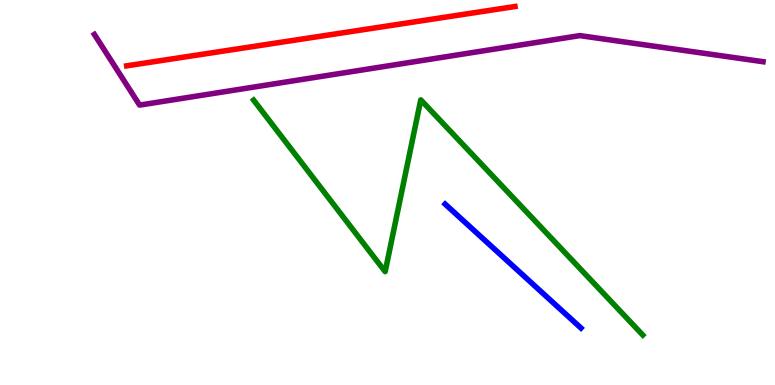[{'lines': ['blue', 'red'], 'intersections': []}, {'lines': ['green', 'red'], 'intersections': []}, {'lines': ['purple', 'red'], 'intersections': []}, {'lines': ['blue', 'green'], 'intersections': []}, {'lines': ['blue', 'purple'], 'intersections': []}, {'lines': ['green', 'purple'], 'intersections': []}]